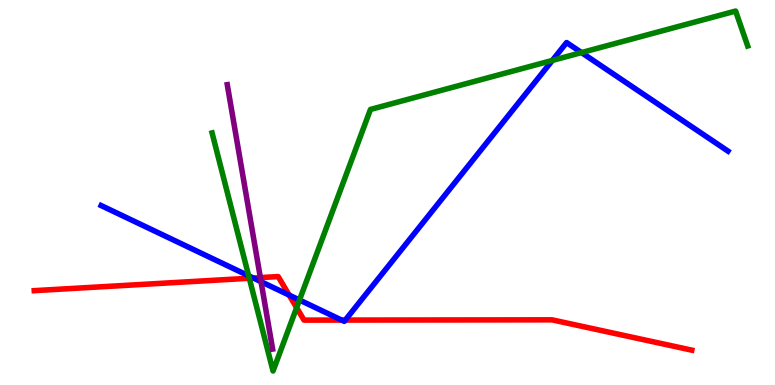[{'lines': ['blue', 'red'], 'intersections': [{'x': 3.27, 'y': 2.78}, {'x': 3.73, 'y': 2.34}, {'x': 4.41, 'y': 1.69}, {'x': 4.46, 'y': 1.69}]}, {'lines': ['green', 'red'], 'intersections': [{'x': 3.22, 'y': 2.77}, {'x': 3.83, 'y': 2.01}]}, {'lines': ['purple', 'red'], 'intersections': [{'x': 3.36, 'y': 2.79}]}, {'lines': ['blue', 'green'], 'intersections': [{'x': 3.21, 'y': 2.84}, {'x': 3.86, 'y': 2.21}, {'x': 7.13, 'y': 8.43}, {'x': 7.5, 'y': 8.63}]}, {'lines': ['blue', 'purple'], 'intersections': [{'x': 3.37, 'y': 2.68}]}, {'lines': ['green', 'purple'], 'intersections': []}]